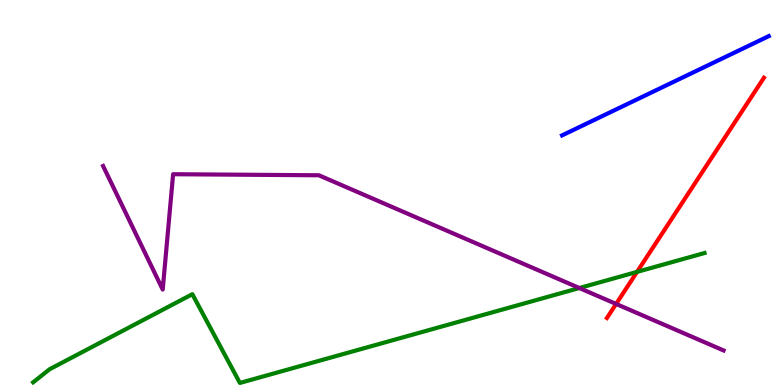[{'lines': ['blue', 'red'], 'intersections': []}, {'lines': ['green', 'red'], 'intersections': [{'x': 8.22, 'y': 2.94}]}, {'lines': ['purple', 'red'], 'intersections': [{'x': 7.95, 'y': 2.11}]}, {'lines': ['blue', 'green'], 'intersections': []}, {'lines': ['blue', 'purple'], 'intersections': []}, {'lines': ['green', 'purple'], 'intersections': [{'x': 7.48, 'y': 2.52}]}]